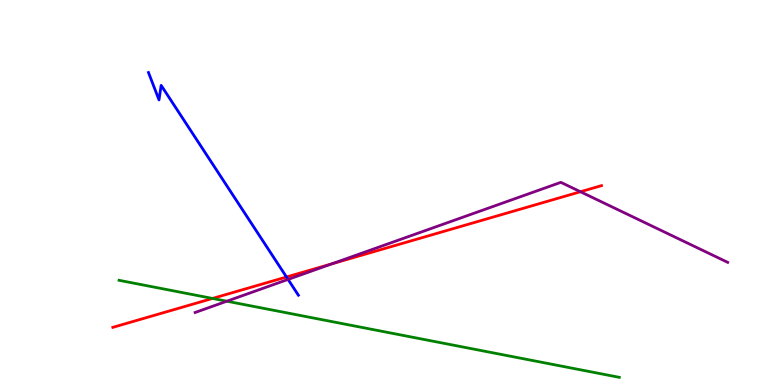[{'lines': ['blue', 'red'], 'intersections': [{'x': 3.7, 'y': 2.81}]}, {'lines': ['green', 'red'], 'intersections': [{'x': 2.74, 'y': 2.25}]}, {'lines': ['purple', 'red'], 'intersections': [{'x': 4.28, 'y': 3.15}, {'x': 7.49, 'y': 5.02}]}, {'lines': ['blue', 'green'], 'intersections': []}, {'lines': ['blue', 'purple'], 'intersections': [{'x': 3.72, 'y': 2.74}]}, {'lines': ['green', 'purple'], 'intersections': [{'x': 2.93, 'y': 2.18}]}]